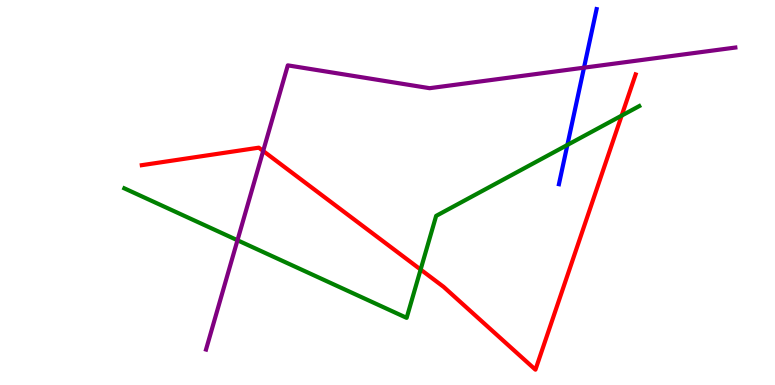[{'lines': ['blue', 'red'], 'intersections': []}, {'lines': ['green', 'red'], 'intersections': [{'x': 5.43, 'y': 3.0}, {'x': 8.02, 'y': 7.0}]}, {'lines': ['purple', 'red'], 'intersections': [{'x': 3.4, 'y': 6.08}]}, {'lines': ['blue', 'green'], 'intersections': [{'x': 7.32, 'y': 6.24}]}, {'lines': ['blue', 'purple'], 'intersections': [{'x': 7.54, 'y': 8.24}]}, {'lines': ['green', 'purple'], 'intersections': [{'x': 3.06, 'y': 3.76}]}]